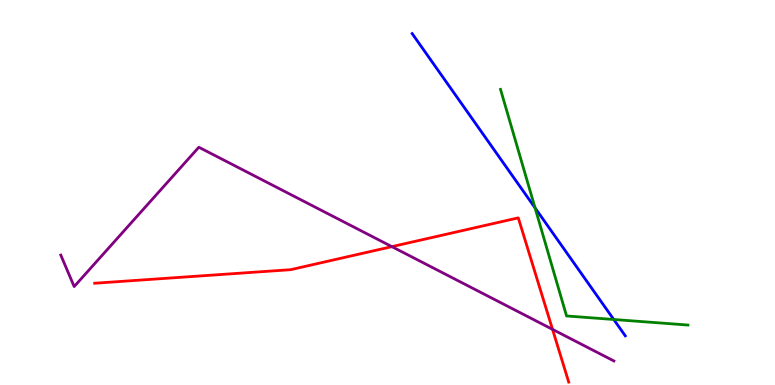[{'lines': ['blue', 'red'], 'intersections': []}, {'lines': ['green', 'red'], 'intersections': []}, {'lines': ['purple', 'red'], 'intersections': [{'x': 5.06, 'y': 3.59}, {'x': 7.13, 'y': 1.45}]}, {'lines': ['blue', 'green'], 'intersections': [{'x': 6.9, 'y': 4.6}, {'x': 7.92, 'y': 1.7}]}, {'lines': ['blue', 'purple'], 'intersections': []}, {'lines': ['green', 'purple'], 'intersections': []}]